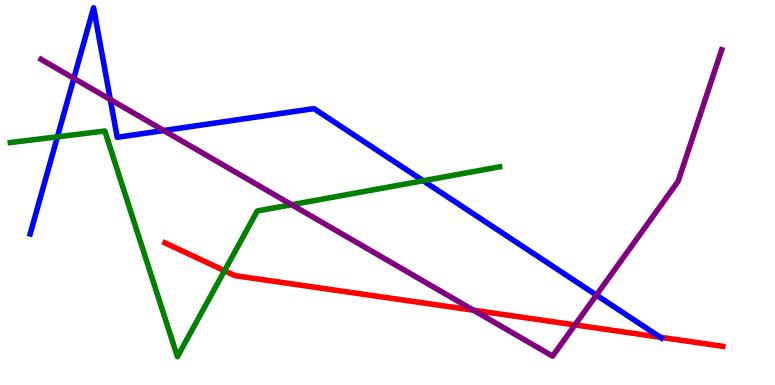[{'lines': ['blue', 'red'], 'intersections': [{'x': 8.52, 'y': 1.24}]}, {'lines': ['green', 'red'], 'intersections': [{'x': 2.9, 'y': 2.97}]}, {'lines': ['purple', 'red'], 'intersections': [{'x': 6.11, 'y': 1.94}, {'x': 7.42, 'y': 1.56}]}, {'lines': ['blue', 'green'], 'intersections': [{'x': 0.741, 'y': 6.45}, {'x': 5.46, 'y': 5.31}]}, {'lines': ['blue', 'purple'], 'intersections': [{'x': 0.952, 'y': 7.97}, {'x': 1.42, 'y': 7.42}, {'x': 2.11, 'y': 6.61}, {'x': 7.7, 'y': 2.34}]}, {'lines': ['green', 'purple'], 'intersections': [{'x': 3.76, 'y': 4.68}]}]